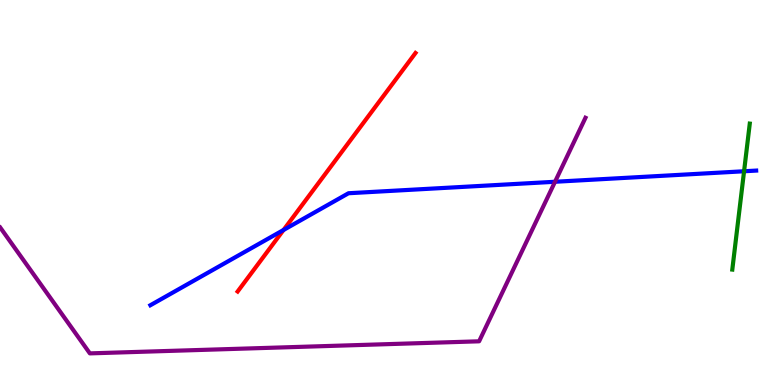[{'lines': ['blue', 'red'], 'intersections': [{'x': 3.66, 'y': 4.03}]}, {'lines': ['green', 'red'], 'intersections': []}, {'lines': ['purple', 'red'], 'intersections': []}, {'lines': ['blue', 'green'], 'intersections': [{'x': 9.6, 'y': 5.55}]}, {'lines': ['blue', 'purple'], 'intersections': [{'x': 7.16, 'y': 5.28}]}, {'lines': ['green', 'purple'], 'intersections': []}]